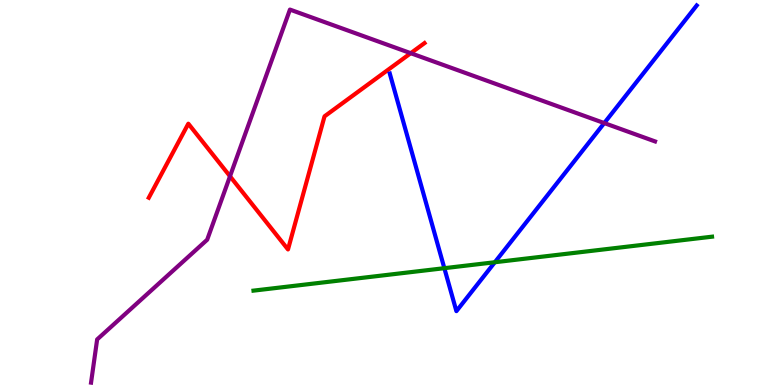[{'lines': ['blue', 'red'], 'intersections': []}, {'lines': ['green', 'red'], 'intersections': []}, {'lines': ['purple', 'red'], 'intersections': [{'x': 2.97, 'y': 5.42}, {'x': 5.3, 'y': 8.62}]}, {'lines': ['blue', 'green'], 'intersections': [{'x': 5.73, 'y': 3.03}, {'x': 6.39, 'y': 3.19}]}, {'lines': ['blue', 'purple'], 'intersections': [{'x': 7.8, 'y': 6.8}]}, {'lines': ['green', 'purple'], 'intersections': []}]